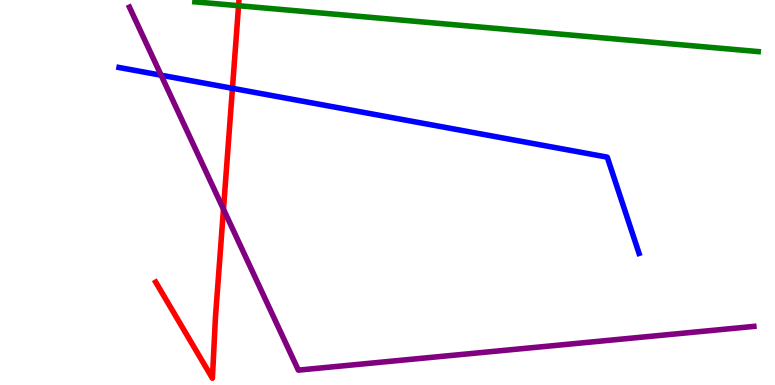[{'lines': ['blue', 'red'], 'intersections': [{'x': 3.0, 'y': 7.71}]}, {'lines': ['green', 'red'], 'intersections': [{'x': 3.08, 'y': 9.85}]}, {'lines': ['purple', 'red'], 'intersections': [{'x': 2.88, 'y': 4.57}]}, {'lines': ['blue', 'green'], 'intersections': []}, {'lines': ['blue', 'purple'], 'intersections': [{'x': 2.08, 'y': 8.05}]}, {'lines': ['green', 'purple'], 'intersections': []}]